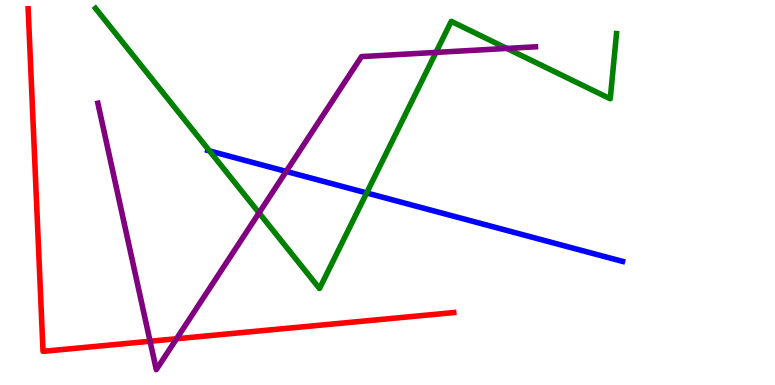[{'lines': ['blue', 'red'], 'intersections': []}, {'lines': ['green', 'red'], 'intersections': []}, {'lines': ['purple', 'red'], 'intersections': [{'x': 1.94, 'y': 1.14}, {'x': 2.28, 'y': 1.2}]}, {'lines': ['blue', 'green'], 'intersections': [{'x': 2.7, 'y': 6.08}, {'x': 4.73, 'y': 4.99}]}, {'lines': ['blue', 'purple'], 'intersections': [{'x': 3.69, 'y': 5.55}]}, {'lines': ['green', 'purple'], 'intersections': [{'x': 3.34, 'y': 4.47}, {'x': 5.63, 'y': 8.64}, {'x': 6.54, 'y': 8.74}]}]